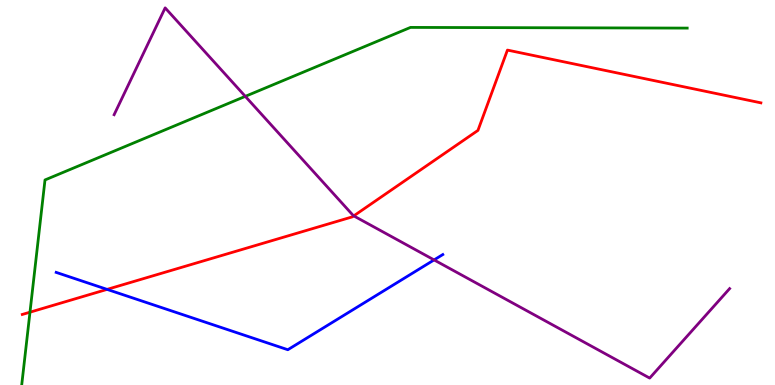[{'lines': ['blue', 'red'], 'intersections': [{'x': 1.38, 'y': 2.48}]}, {'lines': ['green', 'red'], 'intersections': [{'x': 0.387, 'y': 1.89}]}, {'lines': ['purple', 'red'], 'intersections': [{'x': 4.56, 'y': 4.39}]}, {'lines': ['blue', 'green'], 'intersections': []}, {'lines': ['blue', 'purple'], 'intersections': [{'x': 5.6, 'y': 3.25}]}, {'lines': ['green', 'purple'], 'intersections': [{'x': 3.17, 'y': 7.5}]}]